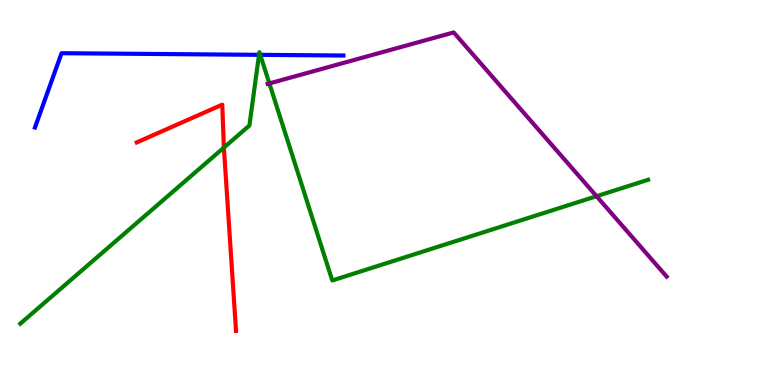[{'lines': ['blue', 'red'], 'intersections': []}, {'lines': ['green', 'red'], 'intersections': [{'x': 2.89, 'y': 6.17}]}, {'lines': ['purple', 'red'], 'intersections': []}, {'lines': ['blue', 'green'], 'intersections': [{'x': 3.34, 'y': 8.58}, {'x': 3.36, 'y': 8.58}]}, {'lines': ['blue', 'purple'], 'intersections': []}, {'lines': ['green', 'purple'], 'intersections': [{'x': 3.48, 'y': 7.83}, {'x': 7.7, 'y': 4.9}]}]